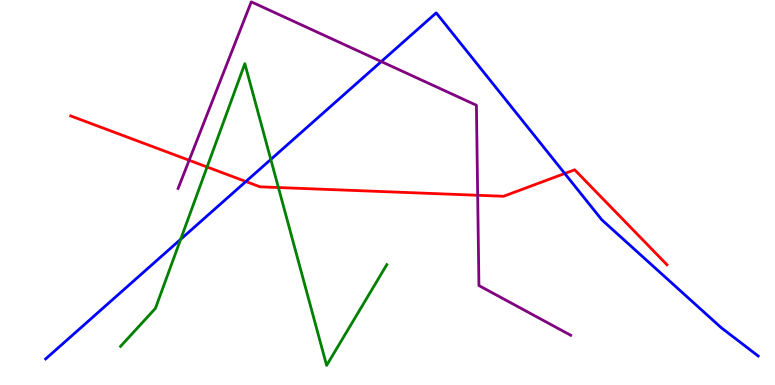[{'lines': ['blue', 'red'], 'intersections': [{'x': 3.17, 'y': 5.29}, {'x': 7.29, 'y': 5.49}]}, {'lines': ['green', 'red'], 'intersections': [{'x': 2.67, 'y': 5.66}, {'x': 3.59, 'y': 5.13}]}, {'lines': ['purple', 'red'], 'intersections': [{'x': 2.44, 'y': 5.84}, {'x': 6.16, 'y': 4.93}]}, {'lines': ['blue', 'green'], 'intersections': [{'x': 2.33, 'y': 3.78}, {'x': 3.49, 'y': 5.86}]}, {'lines': ['blue', 'purple'], 'intersections': [{'x': 4.92, 'y': 8.4}]}, {'lines': ['green', 'purple'], 'intersections': []}]